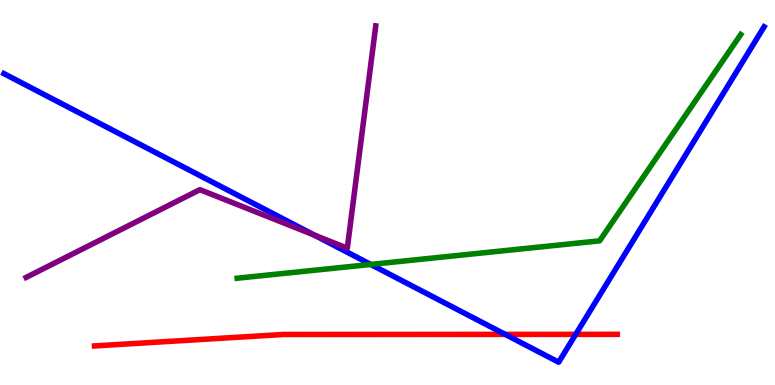[{'lines': ['blue', 'red'], 'intersections': [{'x': 6.52, 'y': 1.31}, {'x': 7.43, 'y': 1.32}]}, {'lines': ['green', 'red'], 'intersections': []}, {'lines': ['purple', 'red'], 'intersections': []}, {'lines': ['blue', 'green'], 'intersections': [{'x': 4.78, 'y': 3.13}]}, {'lines': ['blue', 'purple'], 'intersections': [{'x': 4.06, 'y': 3.89}]}, {'lines': ['green', 'purple'], 'intersections': []}]